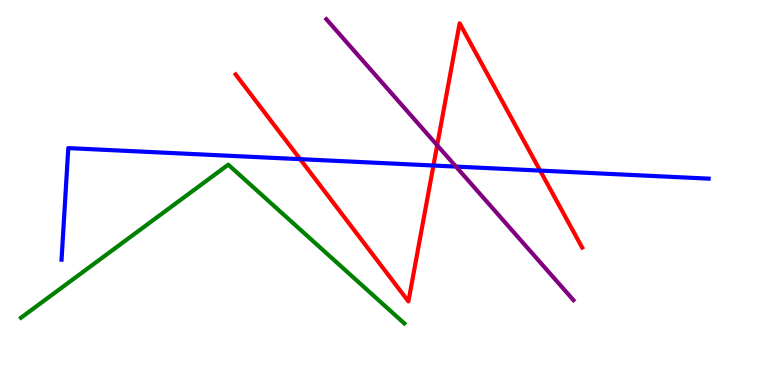[{'lines': ['blue', 'red'], 'intersections': [{'x': 3.87, 'y': 5.87}, {'x': 5.59, 'y': 5.7}, {'x': 6.97, 'y': 5.57}]}, {'lines': ['green', 'red'], 'intersections': []}, {'lines': ['purple', 'red'], 'intersections': [{'x': 5.64, 'y': 6.23}]}, {'lines': ['blue', 'green'], 'intersections': []}, {'lines': ['blue', 'purple'], 'intersections': [{'x': 5.88, 'y': 5.67}]}, {'lines': ['green', 'purple'], 'intersections': []}]